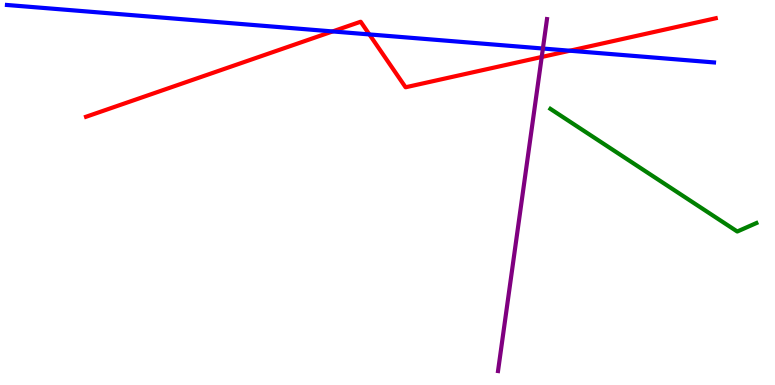[{'lines': ['blue', 'red'], 'intersections': [{'x': 4.29, 'y': 9.18}, {'x': 4.77, 'y': 9.11}, {'x': 7.35, 'y': 8.68}]}, {'lines': ['green', 'red'], 'intersections': []}, {'lines': ['purple', 'red'], 'intersections': [{'x': 6.99, 'y': 8.52}]}, {'lines': ['blue', 'green'], 'intersections': []}, {'lines': ['blue', 'purple'], 'intersections': [{'x': 7.01, 'y': 8.74}]}, {'lines': ['green', 'purple'], 'intersections': []}]